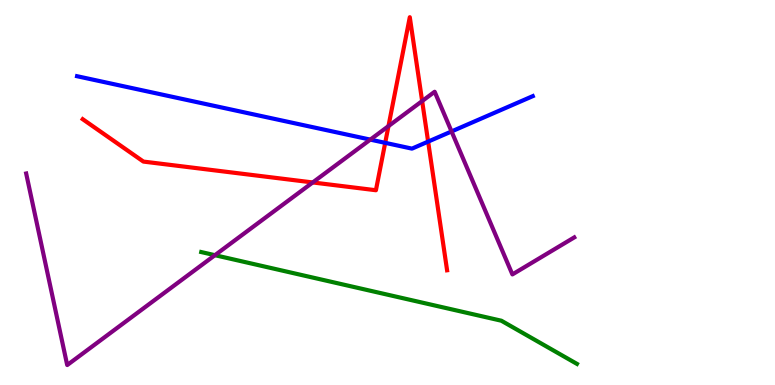[{'lines': ['blue', 'red'], 'intersections': [{'x': 4.97, 'y': 6.29}, {'x': 5.52, 'y': 6.32}]}, {'lines': ['green', 'red'], 'intersections': []}, {'lines': ['purple', 'red'], 'intersections': [{'x': 4.04, 'y': 5.26}, {'x': 5.01, 'y': 6.72}, {'x': 5.45, 'y': 7.38}]}, {'lines': ['blue', 'green'], 'intersections': []}, {'lines': ['blue', 'purple'], 'intersections': [{'x': 4.78, 'y': 6.37}, {'x': 5.83, 'y': 6.59}]}, {'lines': ['green', 'purple'], 'intersections': [{'x': 2.77, 'y': 3.37}]}]